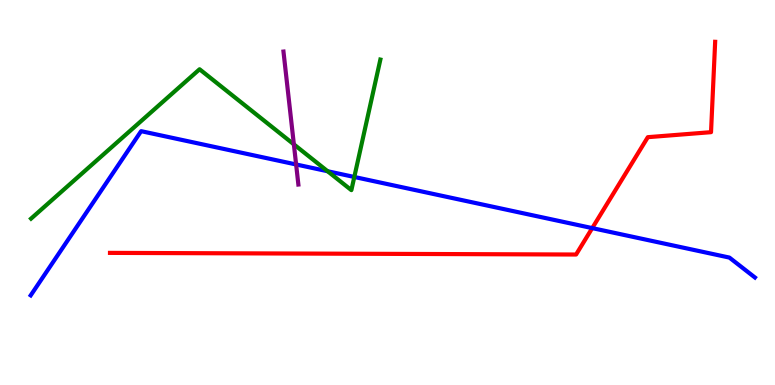[{'lines': ['blue', 'red'], 'intersections': [{'x': 7.64, 'y': 4.08}]}, {'lines': ['green', 'red'], 'intersections': []}, {'lines': ['purple', 'red'], 'intersections': []}, {'lines': ['blue', 'green'], 'intersections': [{'x': 4.23, 'y': 5.55}, {'x': 4.57, 'y': 5.4}]}, {'lines': ['blue', 'purple'], 'intersections': [{'x': 3.82, 'y': 5.73}]}, {'lines': ['green', 'purple'], 'intersections': [{'x': 3.79, 'y': 6.25}]}]